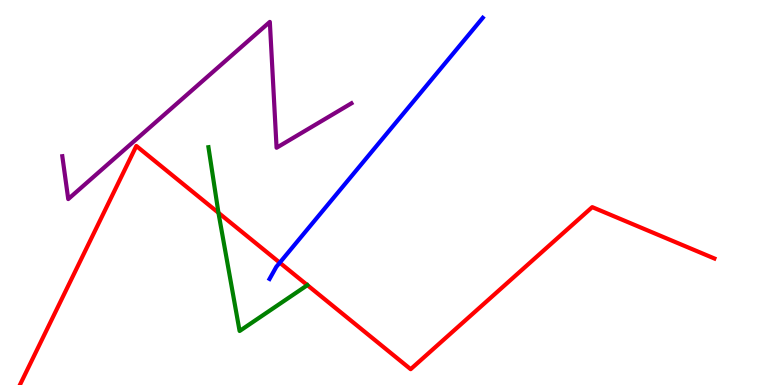[{'lines': ['blue', 'red'], 'intersections': [{'x': 3.61, 'y': 3.18}]}, {'lines': ['green', 'red'], 'intersections': [{'x': 2.82, 'y': 4.47}]}, {'lines': ['purple', 'red'], 'intersections': []}, {'lines': ['blue', 'green'], 'intersections': []}, {'lines': ['blue', 'purple'], 'intersections': []}, {'lines': ['green', 'purple'], 'intersections': []}]